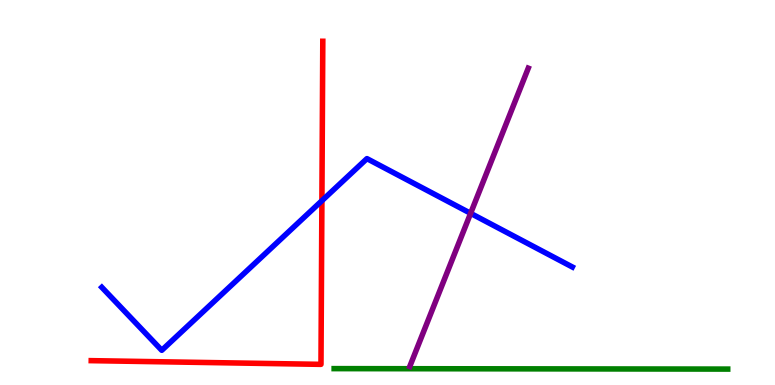[{'lines': ['blue', 'red'], 'intersections': [{'x': 4.15, 'y': 4.79}]}, {'lines': ['green', 'red'], 'intersections': []}, {'lines': ['purple', 'red'], 'intersections': []}, {'lines': ['blue', 'green'], 'intersections': []}, {'lines': ['blue', 'purple'], 'intersections': [{'x': 6.07, 'y': 4.46}]}, {'lines': ['green', 'purple'], 'intersections': []}]